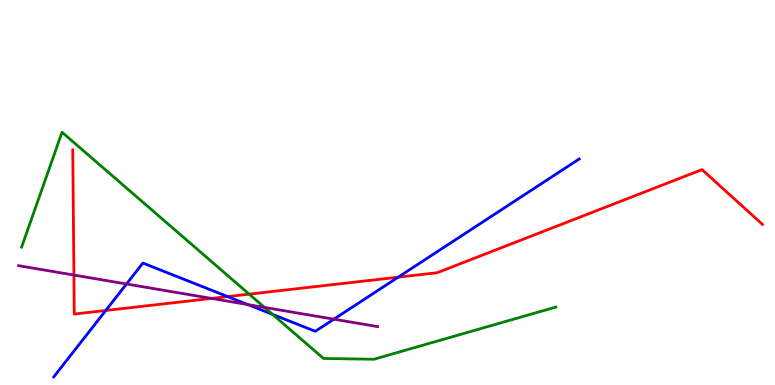[{'lines': ['blue', 'red'], 'intersections': [{'x': 1.36, 'y': 1.94}, {'x': 2.94, 'y': 2.3}, {'x': 5.14, 'y': 2.8}]}, {'lines': ['green', 'red'], 'intersections': [{'x': 3.22, 'y': 2.36}]}, {'lines': ['purple', 'red'], 'intersections': [{'x': 0.954, 'y': 2.86}, {'x': 2.73, 'y': 2.25}]}, {'lines': ['blue', 'green'], 'intersections': [{'x': 3.52, 'y': 1.83}]}, {'lines': ['blue', 'purple'], 'intersections': [{'x': 1.63, 'y': 2.62}, {'x': 3.2, 'y': 2.09}, {'x': 4.31, 'y': 1.71}]}, {'lines': ['green', 'purple'], 'intersections': [{'x': 3.41, 'y': 2.02}]}]